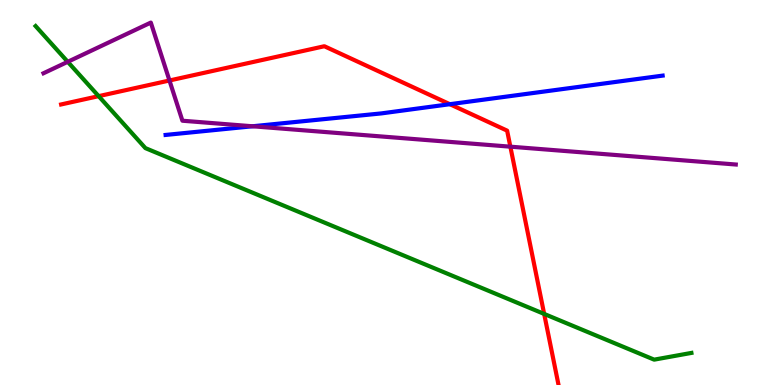[{'lines': ['blue', 'red'], 'intersections': [{'x': 5.8, 'y': 7.29}]}, {'lines': ['green', 'red'], 'intersections': [{'x': 1.27, 'y': 7.5}, {'x': 7.02, 'y': 1.85}]}, {'lines': ['purple', 'red'], 'intersections': [{'x': 2.19, 'y': 7.91}, {'x': 6.59, 'y': 6.19}]}, {'lines': ['blue', 'green'], 'intersections': []}, {'lines': ['blue', 'purple'], 'intersections': [{'x': 3.26, 'y': 6.72}]}, {'lines': ['green', 'purple'], 'intersections': [{'x': 0.874, 'y': 8.39}]}]